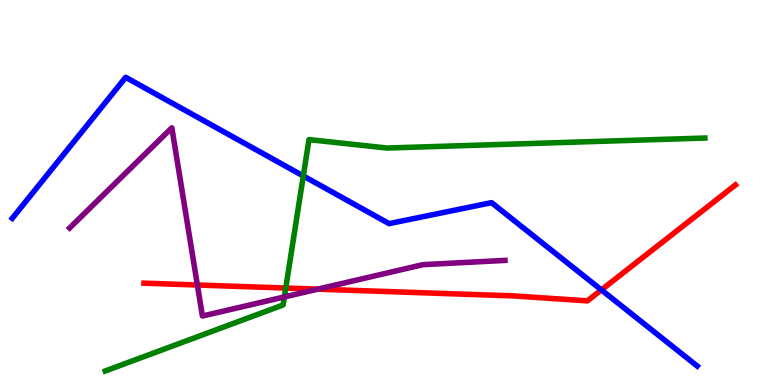[{'lines': ['blue', 'red'], 'intersections': [{'x': 7.76, 'y': 2.47}]}, {'lines': ['green', 'red'], 'intersections': [{'x': 3.69, 'y': 2.52}]}, {'lines': ['purple', 'red'], 'intersections': [{'x': 2.55, 'y': 2.6}, {'x': 4.1, 'y': 2.49}]}, {'lines': ['blue', 'green'], 'intersections': [{'x': 3.91, 'y': 5.43}]}, {'lines': ['blue', 'purple'], 'intersections': []}, {'lines': ['green', 'purple'], 'intersections': [{'x': 3.67, 'y': 2.29}]}]